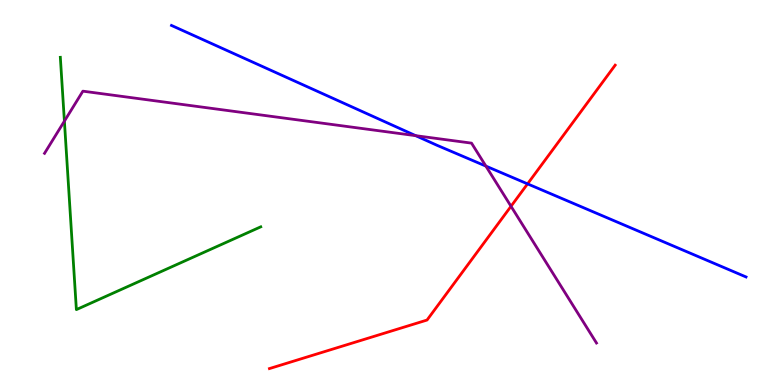[{'lines': ['blue', 'red'], 'intersections': [{'x': 6.81, 'y': 5.22}]}, {'lines': ['green', 'red'], 'intersections': []}, {'lines': ['purple', 'red'], 'intersections': [{'x': 6.59, 'y': 4.64}]}, {'lines': ['blue', 'green'], 'intersections': []}, {'lines': ['blue', 'purple'], 'intersections': [{'x': 5.36, 'y': 6.48}, {'x': 6.27, 'y': 5.69}]}, {'lines': ['green', 'purple'], 'intersections': [{'x': 0.831, 'y': 6.85}]}]